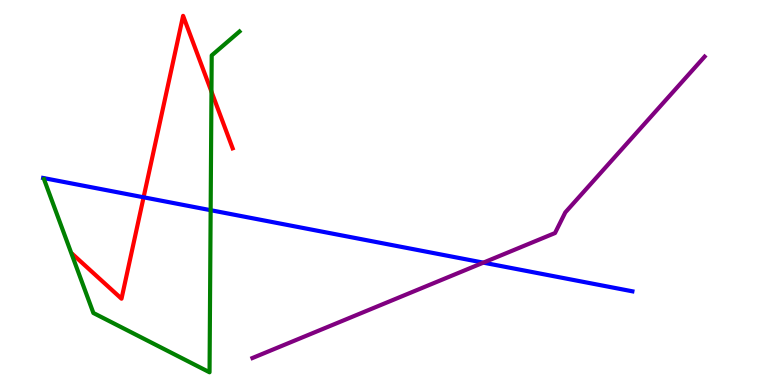[{'lines': ['blue', 'red'], 'intersections': [{'x': 1.85, 'y': 4.88}]}, {'lines': ['green', 'red'], 'intersections': [{'x': 2.73, 'y': 7.62}]}, {'lines': ['purple', 'red'], 'intersections': []}, {'lines': ['blue', 'green'], 'intersections': [{'x': 2.72, 'y': 4.54}]}, {'lines': ['blue', 'purple'], 'intersections': [{'x': 6.24, 'y': 3.18}]}, {'lines': ['green', 'purple'], 'intersections': []}]